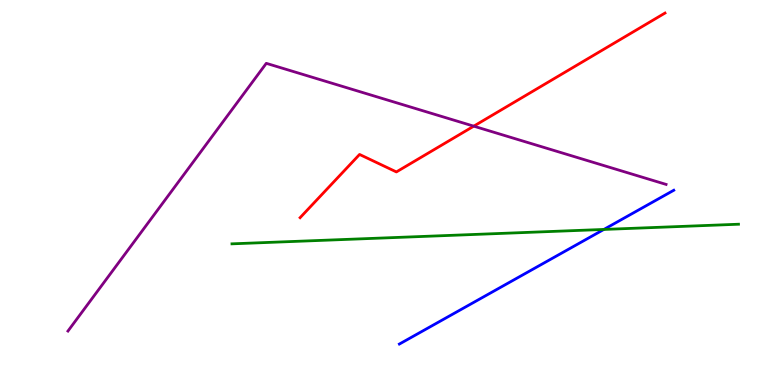[{'lines': ['blue', 'red'], 'intersections': []}, {'lines': ['green', 'red'], 'intersections': []}, {'lines': ['purple', 'red'], 'intersections': [{'x': 6.11, 'y': 6.72}]}, {'lines': ['blue', 'green'], 'intersections': [{'x': 7.79, 'y': 4.04}]}, {'lines': ['blue', 'purple'], 'intersections': []}, {'lines': ['green', 'purple'], 'intersections': []}]